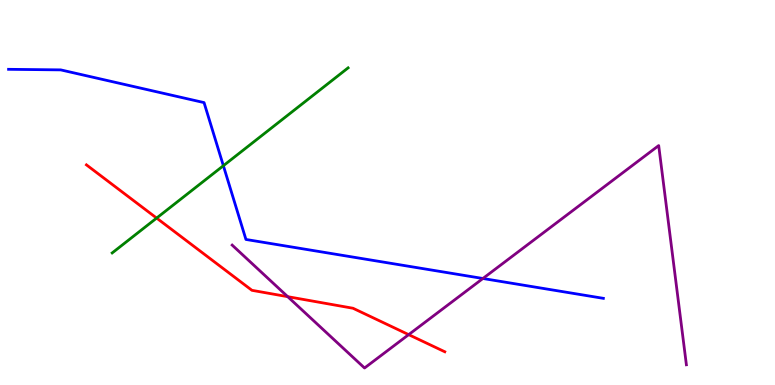[{'lines': ['blue', 'red'], 'intersections': []}, {'lines': ['green', 'red'], 'intersections': [{'x': 2.02, 'y': 4.34}]}, {'lines': ['purple', 'red'], 'intersections': [{'x': 3.71, 'y': 2.29}, {'x': 5.27, 'y': 1.31}]}, {'lines': ['blue', 'green'], 'intersections': [{'x': 2.88, 'y': 5.7}]}, {'lines': ['blue', 'purple'], 'intersections': [{'x': 6.23, 'y': 2.77}]}, {'lines': ['green', 'purple'], 'intersections': []}]